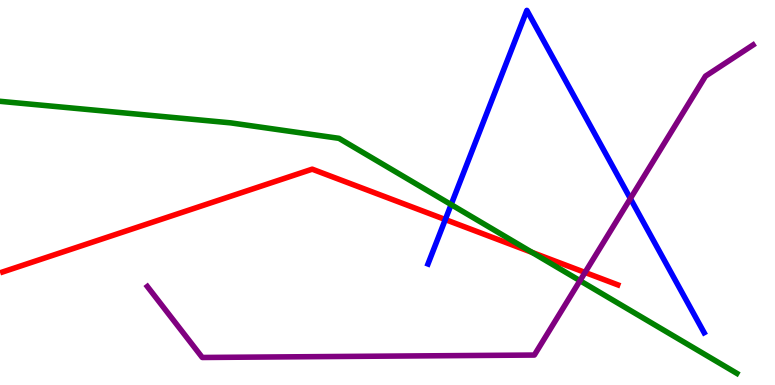[{'lines': ['blue', 'red'], 'intersections': [{'x': 5.75, 'y': 4.3}]}, {'lines': ['green', 'red'], 'intersections': [{'x': 6.87, 'y': 3.44}]}, {'lines': ['purple', 'red'], 'intersections': [{'x': 7.55, 'y': 2.92}]}, {'lines': ['blue', 'green'], 'intersections': [{'x': 5.82, 'y': 4.69}]}, {'lines': ['blue', 'purple'], 'intersections': [{'x': 8.13, 'y': 4.84}]}, {'lines': ['green', 'purple'], 'intersections': [{'x': 7.48, 'y': 2.71}]}]